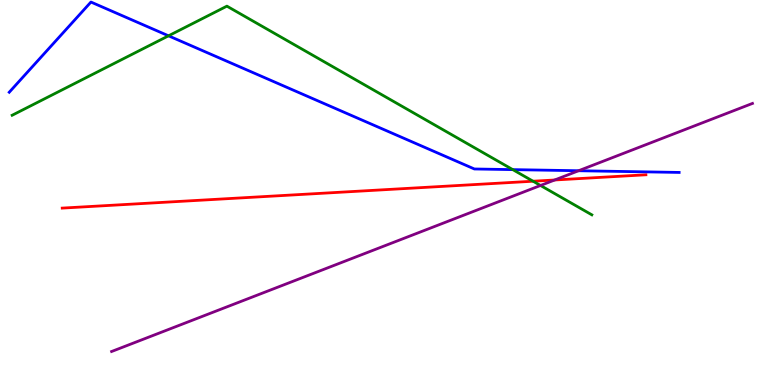[{'lines': ['blue', 'red'], 'intersections': []}, {'lines': ['green', 'red'], 'intersections': [{'x': 6.88, 'y': 5.29}]}, {'lines': ['purple', 'red'], 'intersections': [{'x': 7.16, 'y': 5.32}]}, {'lines': ['blue', 'green'], 'intersections': [{'x': 2.17, 'y': 9.07}, {'x': 6.62, 'y': 5.59}]}, {'lines': ['blue', 'purple'], 'intersections': [{'x': 7.47, 'y': 5.57}]}, {'lines': ['green', 'purple'], 'intersections': [{'x': 6.97, 'y': 5.18}]}]